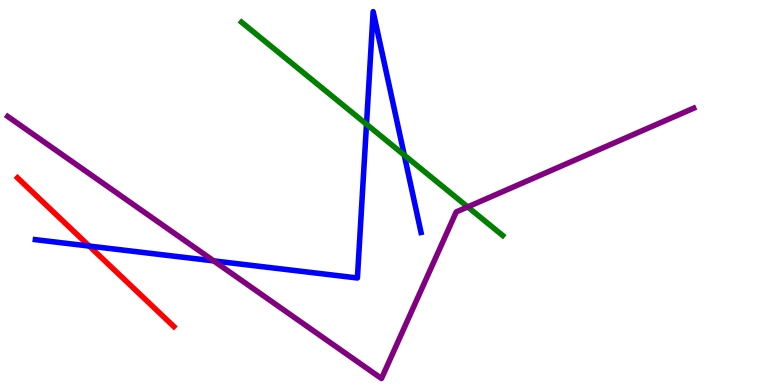[{'lines': ['blue', 'red'], 'intersections': [{'x': 1.15, 'y': 3.61}]}, {'lines': ['green', 'red'], 'intersections': []}, {'lines': ['purple', 'red'], 'intersections': []}, {'lines': ['blue', 'green'], 'intersections': [{'x': 4.73, 'y': 6.77}, {'x': 5.22, 'y': 5.97}]}, {'lines': ['blue', 'purple'], 'intersections': [{'x': 2.76, 'y': 3.22}]}, {'lines': ['green', 'purple'], 'intersections': [{'x': 6.03, 'y': 4.63}]}]